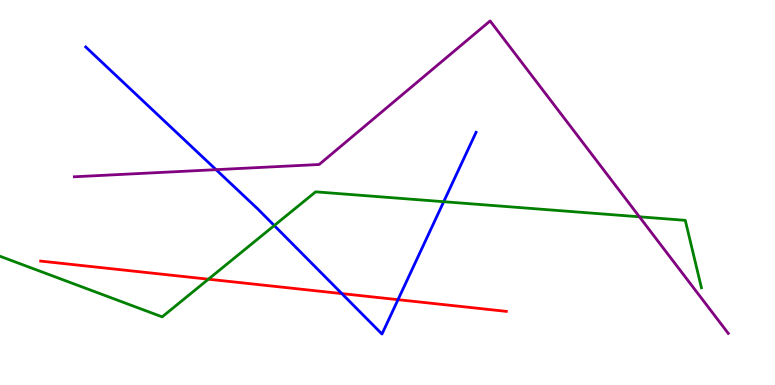[{'lines': ['blue', 'red'], 'intersections': [{'x': 4.41, 'y': 2.37}, {'x': 5.14, 'y': 2.22}]}, {'lines': ['green', 'red'], 'intersections': [{'x': 2.69, 'y': 2.75}]}, {'lines': ['purple', 'red'], 'intersections': []}, {'lines': ['blue', 'green'], 'intersections': [{'x': 3.54, 'y': 4.14}, {'x': 5.73, 'y': 4.76}]}, {'lines': ['blue', 'purple'], 'intersections': [{'x': 2.79, 'y': 5.59}]}, {'lines': ['green', 'purple'], 'intersections': [{'x': 8.25, 'y': 4.37}]}]